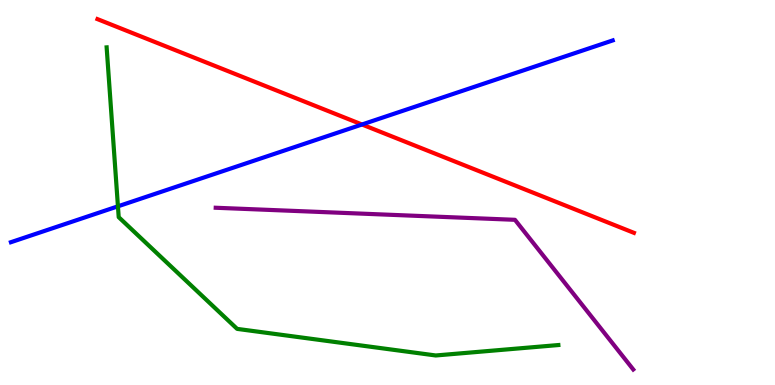[{'lines': ['blue', 'red'], 'intersections': [{'x': 4.67, 'y': 6.77}]}, {'lines': ['green', 'red'], 'intersections': []}, {'lines': ['purple', 'red'], 'intersections': []}, {'lines': ['blue', 'green'], 'intersections': [{'x': 1.52, 'y': 4.64}]}, {'lines': ['blue', 'purple'], 'intersections': []}, {'lines': ['green', 'purple'], 'intersections': []}]